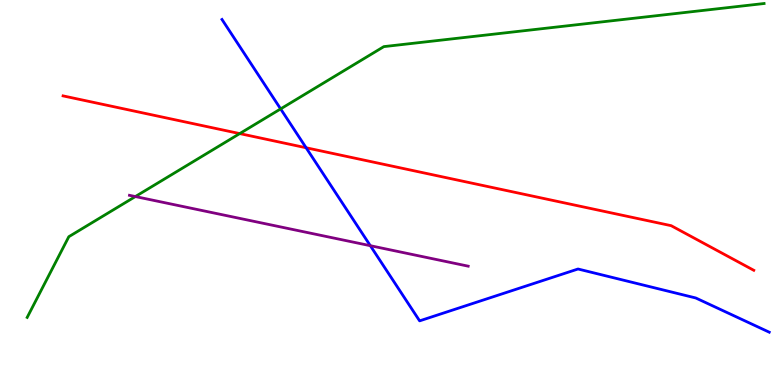[{'lines': ['blue', 'red'], 'intersections': [{'x': 3.95, 'y': 6.16}]}, {'lines': ['green', 'red'], 'intersections': [{'x': 3.09, 'y': 6.53}]}, {'lines': ['purple', 'red'], 'intersections': []}, {'lines': ['blue', 'green'], 'intersections': [{'x': 3.62, 'y': 7.17}]}, {'lines': ['blue', 'purple'], 'intersections': [{'x': 4.78, 'y': 3.62}]}, {'lines': ['green', 'purple'], 'intersections': [{'x': 1.75, 'y': 4.89}]}]